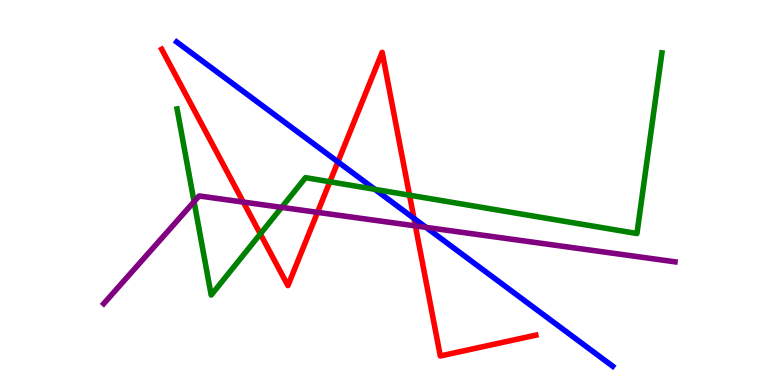[{'lines': ['blue', 'red'], 'intersections': [{'x': 4.36, 'y': 5.8}, {'x': 5.34, 'y': 4.33}]}, {'lines': ['green', 'red'], 'intersections': [{'x': 3.36, 'y': 3.92}, {'x': 4.26, 'y': 5.28}, {'x': 5.28, 'y': 4.93}]}, {'lines': ['purple', 'red'], 'intersections': [{'x': 3.14, 'y': 4.75}, {'x': 4.1, 'y': 4.48}, {'x': 5.36, 'y': 4.13}]}, {'lines': ['blue', 'green'], 'intersections': [{'x': 4.84, 'y': 5.08}]}, {'lines': ['blue', 'purple'], 'intersections': [{'x': 5.5, 'y': 4.09}]}, {'lines': ['green', 'purple'], 'intersections': [{'x': 2.5, 'y': 4.76}, {'x': 3.63, 'y': 4.61}]}]